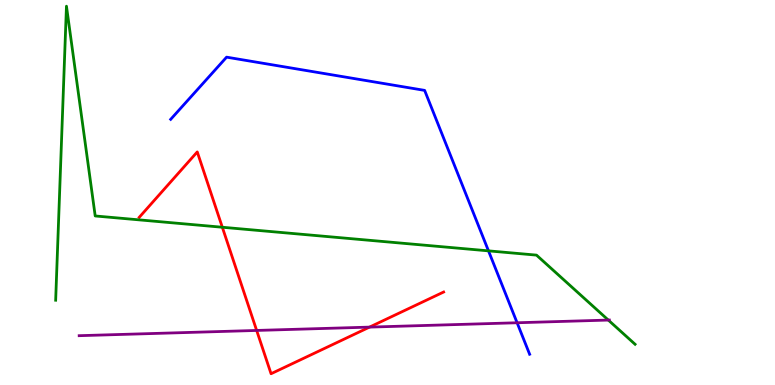[{'lines': ['blue', 'red'], 'intersections': []}, {'lines': ['green', 'red'], 'intersections': [{'x': 2.87, 'y': 4.1}]}, {'lines': ['purple', 'red'], 'intersections': [{'x': 3.31, 'y': 1.42}, {'x': 4.77, 'y': 1.5}]}, {'lines': ['blue', 'green'], 'intersections': [{'x': 6.3, 'y': 3.48}]}, {'lines': ['blue', 'purple'], 'intersections': [{'x': 6.67, 'y': 1.62}]}, {'lines': ['green', 'purple'], 'intersections': [{'x': 7.85, 'y': 1.69}]}]